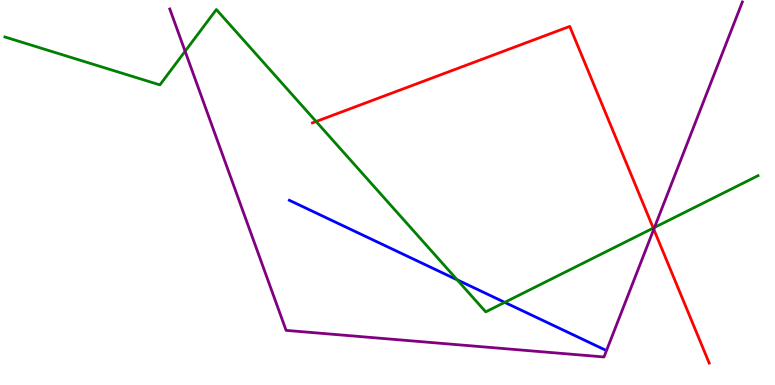[{'lines': ['blue', 'red'], 'intersections': []}, {'lines': ['green', 'red'], 'intersections': [{'x': 4.08, 'y': 6.84}, {'x': 8.43, 'y': 4.08}]}, {'lines': ['purple', 'red'], 'intersections': [{'x': 8.44, 'y': 4.04}]}, {'lines': ['blue', 'green'], 'intersections': [{'x': 5.9, 'y': 2.73}, {'x': 6.51, 'y': 2.15}]}, {'lines': ['blue', 'purple'], 'intersections': []}, {'lines': ['green', 'purple'], 'intersections': [{'x': 2.39, 'y': 8.67}, {'x': 8.44, 'y': 4.09}]}]